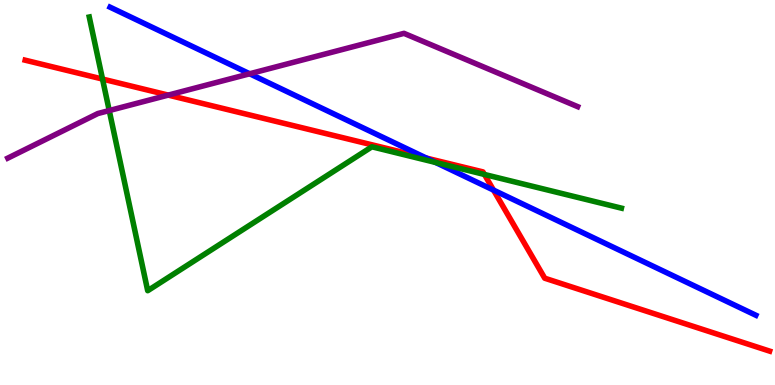[{'lines': ['blue', 'red'], 'intersections': [{'x': 5.5, 'y': 5.89}, {'x': 6.37, 'y': 5.06}]}, {'lines': ['green', 'red'], 'intersections': [{'x': 1.32, 'y': 7.95}, {'x': 6.25, 'y': 5.47}]}, {'lines': ['purple', 'red'], 'intersections': [{'x': 2.17, 'y': 7.53}]}, {'lines': ['blue', 'green'], 'intersections': [{'x': 5.62, 'y': 5.78}]}, {'lines': ['blue', 'purple'], 'intersections': [{'x': 3.22, 'y': 8.08}]}, {'lines': ['green', 'purple'], 'intersections': [{'x': 1.41, 'y': 7.13}]}]